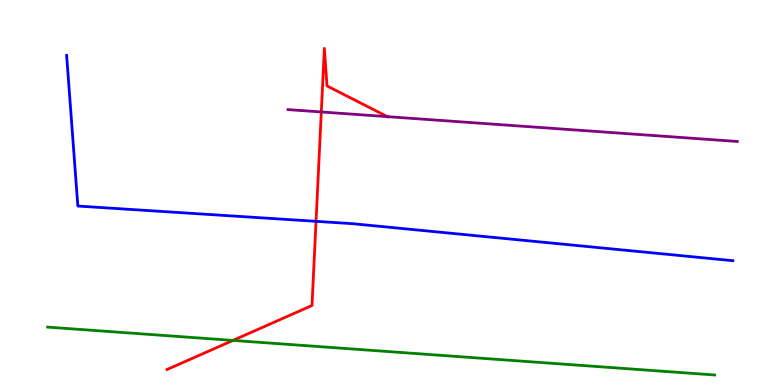[{'lines': ['blue', 'red'], 'intersections': [{'x': 4.08, 'y': 4.25}]}, {'lines': ['green', 'red'], 'intersections': [{'x': 3.01, 'y': 1.16}]}, {'lines': ['purple', 'red'], 'intersections': [{'x': 4.15, 'y': 7.09}, {'x': 5.0, 'y': 6.97}]}, {'lines': ['blue', 'green'], 'intersections': []}, {'lines': ['blue', 'purple'], 'intersections': []}, {'lines': ['green', 'purple'], 'intersections': []}]